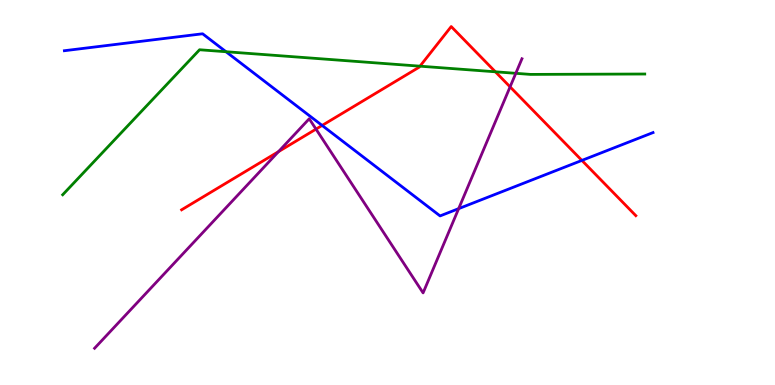[{'lines': ['blue', 'red'], 'intersections': [{'x': 4.16, 'y': 6.74}, {'x': 7.51, 'y': 5.83}]}, {'lines': ['green', 'red'], 'intersections': [{'x': 5.42, 'y': 8.28}, {'x': 6.39, 'y': 8.14}]}, {'lines': ['purple', 'red'], 'intersections': [{'x': 3.59, 'y': 6.06}, {'x': 4.08, 'y': 6.65}, {'x': 6.58, 'y': 7.74}]}, {'lines': ['blue', 'green'], 'intersections': [{'x': 2.92, 'y': 8.66}]}, {'lines': ['blue', 'purple'], 'intersections': [{'x': 5.92, 'y': 4.58}]}, {'lines': ['green', 'purple'], 'intersections': [{'x': 6.66, 'y': 8.1}]}]